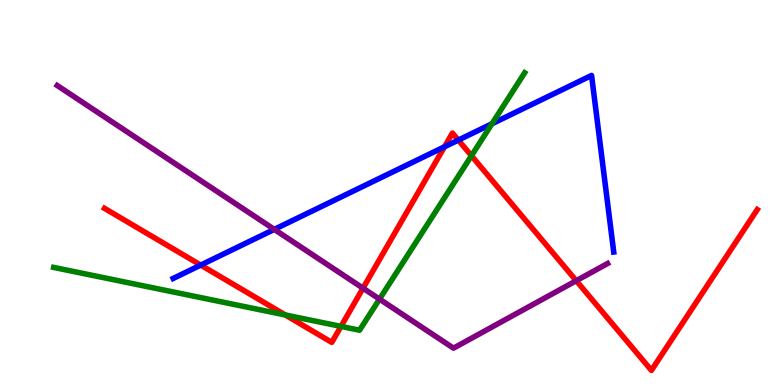[{'lines': ['blue', 'red'], 'intersections': [{'x': 2.59, 'y': 3.11}, {'x': 5.74, 'y': 6.19}, {'x': 5.91, 'y': 6.36}]}, {'lines': ['green', 'red'], 'intersections': [{'x': 3.68, 'y': 1.82}, {'x': 4.4, 'y': 1.52}, {'x': 6.08, 'y': 5.95}]}, {'lines': ['purple', 'red'], 'intersections': [{'x': 4.68, 'y': 2.51}, {'x': 7.44, 'y': 2.71}]}, {'lines': ['blue', 'green'], 'intersections': [{'x': 6.35, 'y': 6.79}]}, {'lines': ['blue', 'purple'], 'intersections': [{'x': 3.54, 'y': 4.04}]}, {'lines': ['green', 'purple'], 'intersections': [{'x': 4.9, 'y': 2.23}]}]